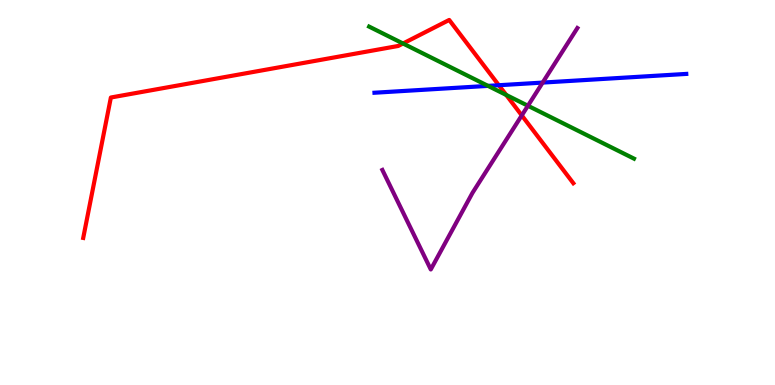[{'lines': ['blue', 'red'], 'intersections': [{'x': 6.44, 'y': 7.79}]}, {'lines': ['green', 'red'], 'intersections': [{'x': 5.2, 'y': 8.87}, {'x': 6.53, 'y': 7.53}]}, {'lines': ['purple', 'red'], 'intersections': [{'x': 6.73, 'y': 7.0}]}, {'lines': ['blue', 'green'], 'intersections': [{'x': 6.3, 'y': 7.77}]}, {'lines': ['blue', 'purple'], 'intersections': [{'x': 7.0, 'y': 7.85}]}, {'lines': ['green', 'purple'], 'intersections': [{'x': 6.81, 'y': 7.25}]}]